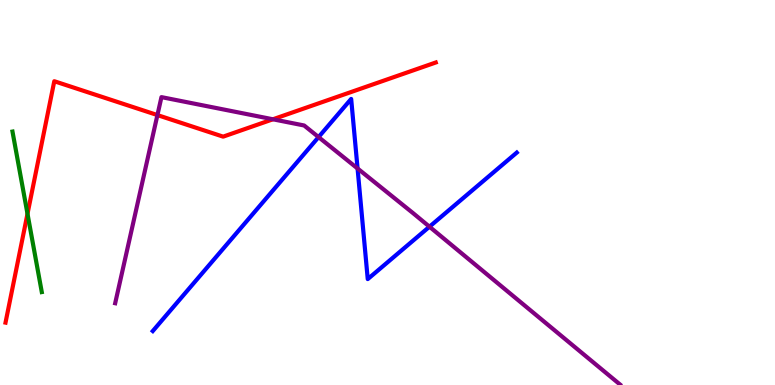[{'lines': ['blue', 'red'], 'intersections': []}, {'lines': ['green', 'red'], 'intersections': [{'x': 0.355, 'y': 4.45}]}, {'lines': ['purple', 'red'], 'intersections': [{'x': 2.03, 'y': 7.01}, {'x': 3.52, 'y': 6.9}]}, {'lines': ['blue', 'green'], 'intersections': []}, {'lines': ['blue', 'purple'], 'intersections': [{'x': 4.11, 'y': 6.44}, {'x': 4.61, 'y': 5.62}, {'x': 5.54, 'y': 4.11}]}, {'lines': ['green', 'purple'], 'intersections': []}]